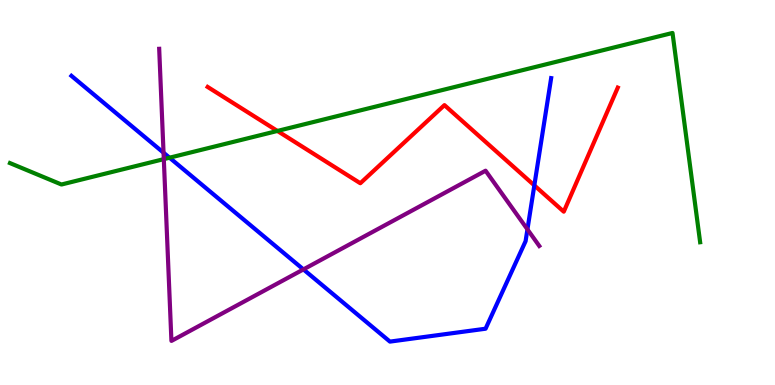[{'lines': ['blue', 'red'], 'intersections': [{'x': 6.89, 'y': 5.18}]}, {'lines': ['green', 'red'], 'intersections': [{'x': 3.58, 'y': 6.6}]}, {'lines': ['purple', 'red'], 'intersections': []}, {'lines': ['blue', 'green'], 'intersections': [{'x': 2.19, 'y': 5.9}]}, {'lines': ['blue', 'purple'], 'intersections': [{'x': 2.11, 'y': 6.03}, {'x': 3.92, 'y': 3.0}, {'x': 6.81, 'y': 4.04}]}, {'lines': ['green', 'purple'], 'intersections': [{'x': 2.11, 'y': 5.87}]}]